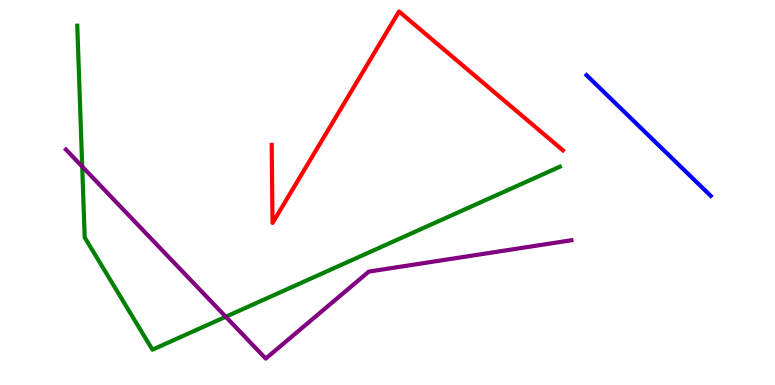[{'lines': ['blue', 'red'], 'intersections': []}, {'lines': ['green', 'red'], 'intersections': []}, {'lines': ['purple', 'red'], 'intersections': []}, {'lines': ['blue', 'green'], 'intersections': []}, {'lines': ['blue', 'purple'], 'intersections': []}, {'lines': ['green', 'purple'], 'intersections': [{'x': 1.06, 'y': 5.67}, {'x': 2.91, 'y': 1.77}]}]